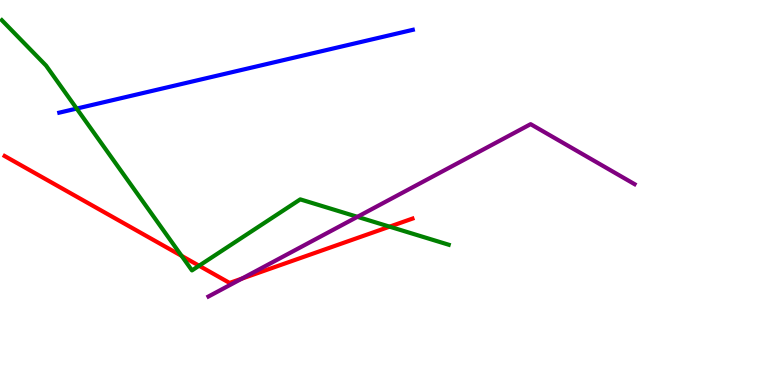[{'lines': ['blue', 'red'], 'intersections': []}, {'lines': ['green', 'red'], 'intersections': [{'x': 2.34, 'y': 3.35}, {'x': 2.57, 'y': 3.1}, {'x': 5.03, 'y': 4.11}]}, {'lines': ['purple', 'red'], 'intersections': [{'x': 3.12, 'y': 2.76}]}, {'lines': ['blue', 'green'], 'intersections': [{'x': 0.989, 'y': 7.18}]}, {'lines': ['blue', 'purple'], 'intersections': []}, {'lines': ['green', 'purple'], 'intersections': [{'x': 4.61, 'y': 4.37}]}]